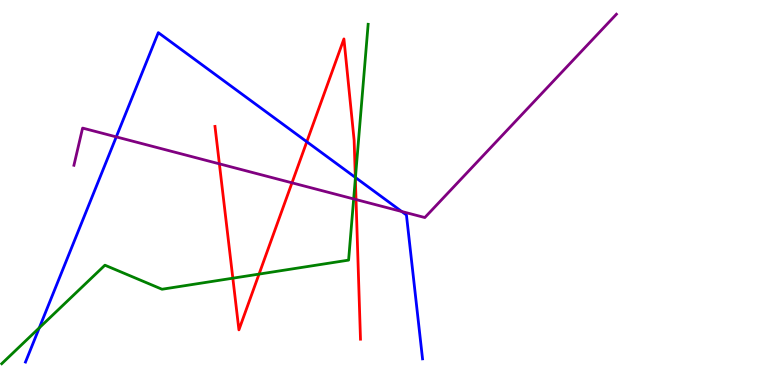[{'lines': ['blue', 'red'], 'intersections': [{'x': 3.96, 'y': 6.32}, {'x': 4.58, 'y': 5.39}]}, {'lines': ['green', 'red'], 'intersections': [{'x': 3.0, 'y': 2.77}, {'x': 3.34, 'y': 2.88}, {'x': 4.59, 'y': 5.36}]}, {'lines': ['purple', 'red'], 'intersections': [{'x': 2.83, 'y': 5.74}, {'x': 3.77, 'y': 5.25}, {'x': 4.59, 'y': 4.82}]}, {'lines': ['blue', 'green'], 'intersections': [{'x': 0.507, 'y': 1.48}, {'x': 4.59, 'y': 5.39}]}, {'lines': ['blue', 'purple'], 'intersections': [{'x': 1.5, 'y': 6.44}, {'x': 5.18, 'y': 4.51}]}, {'lines': ['green', 'purple'], 'intersections': [{'x': 4.56, 'y': 4.83}]}]